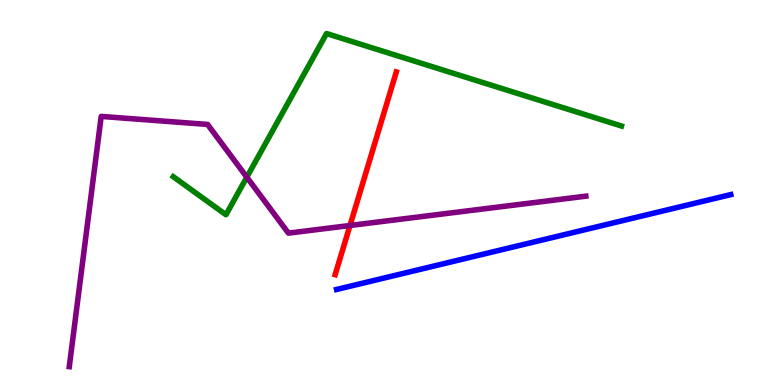[{'lines': ['blue', 'red'], 'intersections': []}, {'lines': ['green', 'red'], 'intersections': []}, {'lines': ['purple', 'red'], 'intersections': [{'x': 4.52, 'y': 4.14}]}, {'lines': ['blue', 'green'], 'intersections': []}, {'lines': ['blue', 'purple'], 'intersections': []}, {'lines': ['green', 'purple'], 'intersections': [{'x': 3.18, 'y': 5.4}]}]